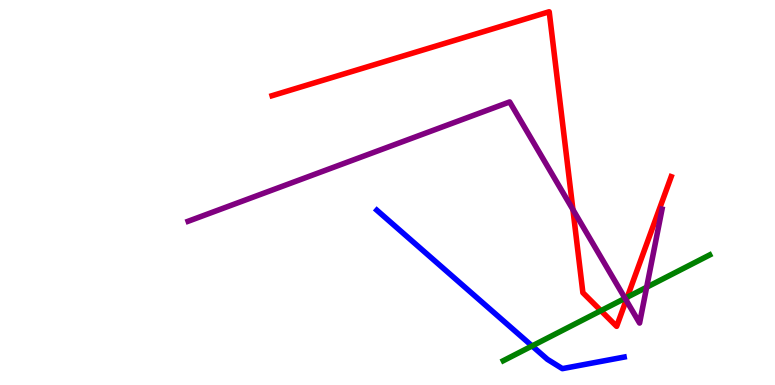[{'lines': ['blue', 'red'], 'intersections': []}, {'lines': ['green', 'red'], 'intersections': [{'x': 7.75, 'y': 1.93}, {'x': 8.09, 'y': 2.28}]}, {'lines': ['purple', 'red'], 'intersections': [{'x': 7.39, 'y': 4.56}, {'x': 8.08, 'y': 2.2}]}, {'lines': ['blue', 'green'], 'intersections': [{'x': 6.87, 'y': 1.01}]}, {'lines': ['blue', 'purple'], 'intersections': []}, {'lines': ['green', 'purple'], 'intersections': [{'x': 8.07, 'y': 2.25}, {'x': 8.34, 'y': 2.54}]}]